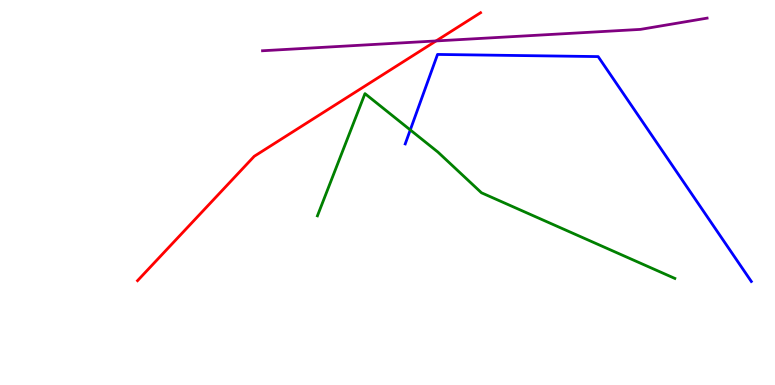[{'lines': ['blue', 'red'], 'intersections': []}, {'lines': ['green', 'red'], 'intersections': []}, {'lines': ['purple', 'red'], 'intersections': [{'x': 5.63, 'y': 8.94}]}, {'lines': ['blue', 'green'], 'intersections': [{'x': 5.29, 'y': 6.63}]}, {'lines': ['blue', 'purple'], 'intersections': []}, {'lines': ['green', 'purple'], 'intersections': []}]